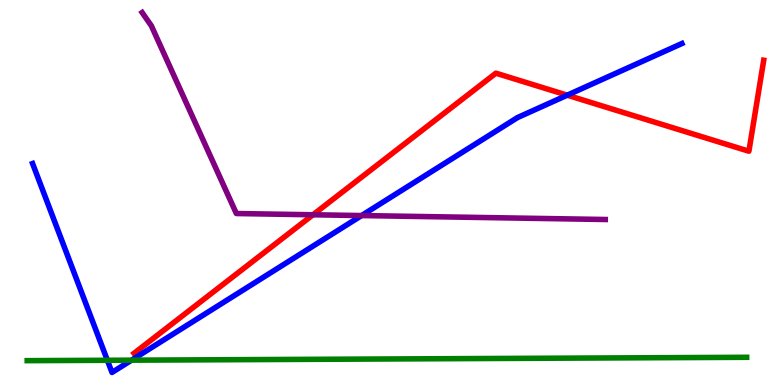[{'lines': ['blue', 'red'], 'intersections': [{'x': 7.32, 'y': 7.53}]}, {'lines': ['green', 'red'], 'intersections': []}, {'lines': ['purple', 'red'], 'intersections': [{'x': 4.04, 'y': 4.42}]}, {'lines': ['blue', 'green'], 'intersections': [{'x': 1.39, 'y': 0.642}, {'x': 1.7, 'y': 0.645}]}, {'lines': ['blue', 'purple'], 'intersections': [{'x': 4.67, 'y': 4.4}]}, {'lines': ['green', 'purple'], 'intersections': []}]